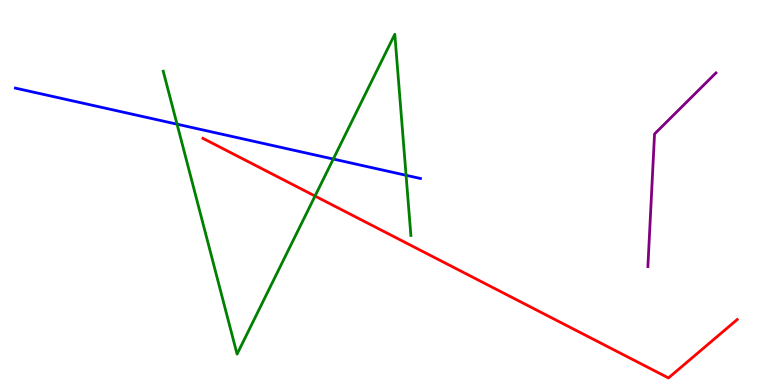[{'lines': ['blue', 'red'], 'intersections': []}, {'lines': ['green', 'red'], 'intersections': [{'x': 4.06, 'y': 4.91}]}, {'lines': ['purple', 'red'], 'intersections': []}, {'lines': ['blue', 'green'], 'intersections': [{'x': 2.28, 'y': 6.77}, {'x': 4.3, 'y': 5.87}, {'x': 5.24, 'y': 5.45}]}, {'lines': ['blue', 'purple'], 'intersections': []}, {'lines': ['green', 'purple'], 'intersections': []}]